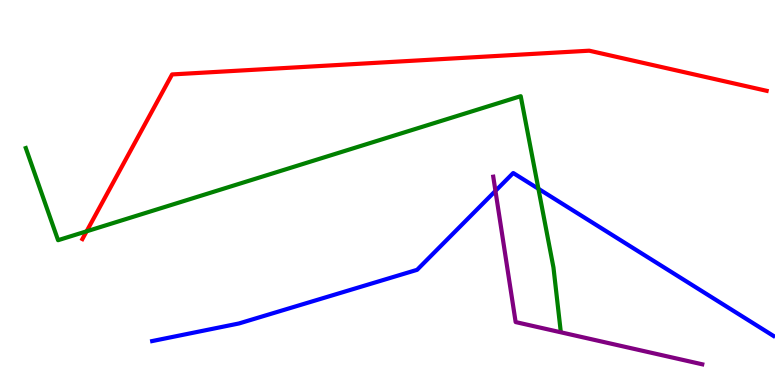[{'lines': ['blue', 'red'], 'intersections': []}, {'lines': ['green', 'red'], 'intersections': [{'x': 1.12, 'y': 3.99}]}, {'lines': ['purple', 'red'], 'intersections': []}, {'lines': ['blue', 'green'], 'intersections': [{'x': 6.95, 'y': 5.1}]}, {'lines': ['blue', 'purple'], 'intersections': [{'x': 6.39, 'y': 5.04}]}, {'lines': ['green', 'purple'], 'intersections': []}]